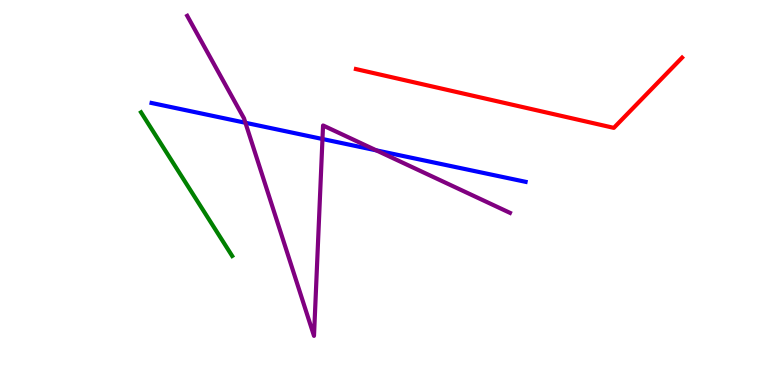[{'lines': ['blue', 'red'], 'intersections': []}, {'lines': ['green', 'red'], 'intersections': []}, {'lines': ['purple', 'red'], 'intersections': []}, {'lines': ['blue', 'green'], 'intersections': []}, {'lines': ['blue', 'purple'], 'intersections': [{'x': 3.17, 'y': 6.81}, {'x': 4.16, 'y': 6.39}, {'x': 4.86, 'y': 6.09}]}, {'lines': ['green', 'purple'], 'intersections': []}]